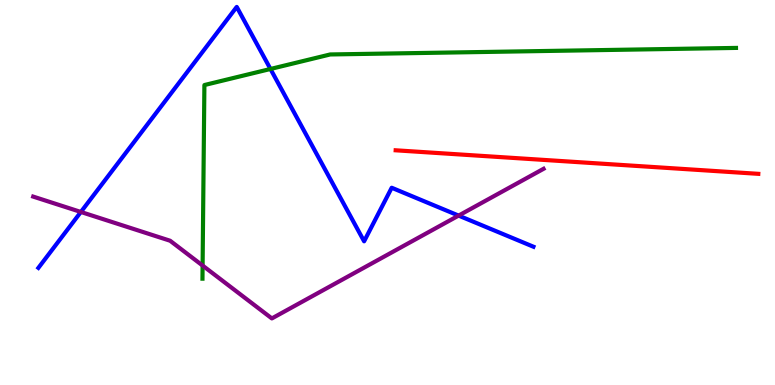[{'lines': ['blue', 'red'], 'intersections': []}, {'lines': ['green', 'red'], 'intersections': []}, {'lines': ['purple', 'red'], 'intersections': []}, {'lines': ['blue', 'green'], 'intersections': [{'x': 3.49, 'y': 8.21}]}, {'lines': ['blue', 'purple'], 'intersections': [{'x': 1.04, 'y': 4.49}, {'x': 5.92, 'y': 4.4}]}, {'lines': ['green', 'purple'], 'intersections': [{'x': 2.61, 'y': 3.1}]}]